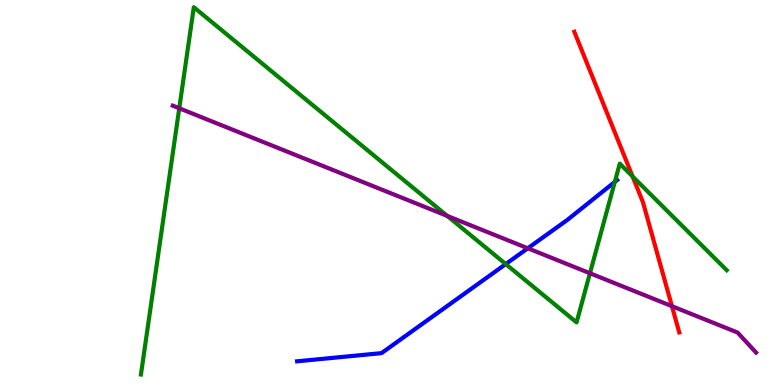[{'lines': ['blue', 'red'], 'intersections': []}, {'lines': ['green', 'red'], 'intersections': [{'x': 8.16, 'y': 5.42}]}, {'lines': ['purple', 'red'], 'intersections': [{'x': 8.67, 'y': 2.05}]}, {'lines': ['blue', 'green'], 'intersections': [{'x': 6.53, 'y': 3.14}, {'x': 7.93, 'y': 5.28}]}, {'lines': ['blue', 'purple'], 'intersections': [{'x': 6.81, 'y': 3.55}]}, {'lines': ['green', 'purple'], 'intersections': [{'x': 2.31, 'y': 7.19}, {'x': 5.77, 'y': 4.39}, {'x': 7.61, 'y': 2.9}]}]